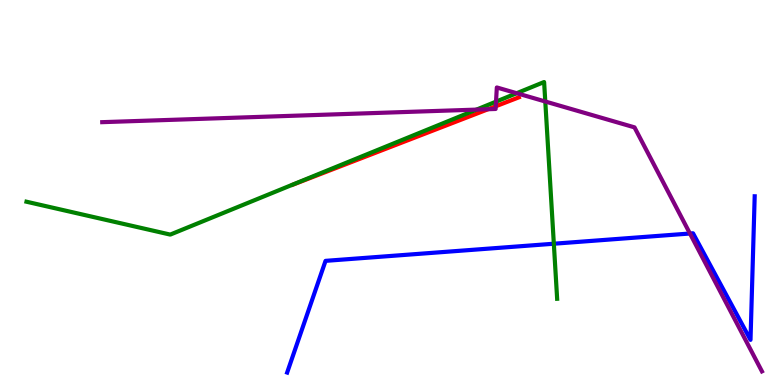[{'lines': ['blue', 'red'], 'intersections': []}, {'lines': ['green', 'red'], 'intersections': []}, {'lines': ['purple', 'red'], 'intersections': [{'x': 6.3, 'y': 7.16}, {'x': 6.4, 'y': 7.24}]}, {'lines': ['blue', 'green'], 'intersections': [{'x': 7.15, 'y': 3.67}]}, {'lines': ['blue', 'purple'], 'intersections': [{'x': 8.9, 'y': 3.93}]}, {'lines': ['green', 'purple'], 'intersections': [{'x': 6.15, 'y': 7.15}, {'x': 6.4, 'y': 7.36}, {'x': 6.67, 'y': 7.58}, {'x': 7.04, 'y': 7.36}]}]